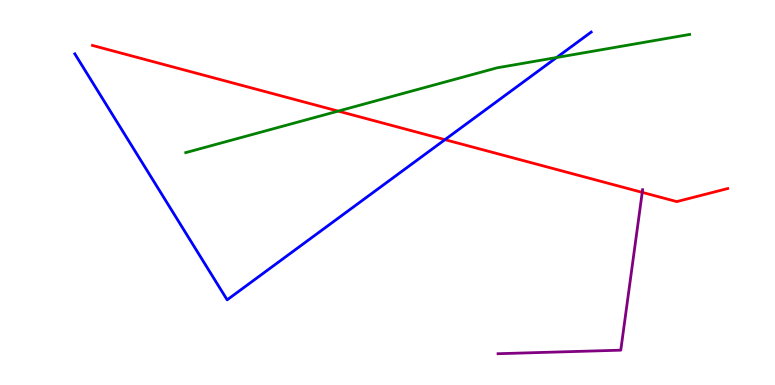[{'lines': ['blue', 'red'], 'intersections': [{'x': 5.74, 'y': 6.37}]}, {'lines': ['green', 'red'], 'intersections': [{'x': 4.36, 'y': 7.11}]}, {'lines': ['purple', 'red'], 'intersections': [{'x': 8.29, 'y': 5.0}]}, {'lines': ['blue', 'green'], 'intersections': [{'x': 7.18, 'y': 8.51}]}, {'lines': ['blue', 'purple'], 'intersections': []}, {'lines': ['green', 'purple'], 'intersections': []}]